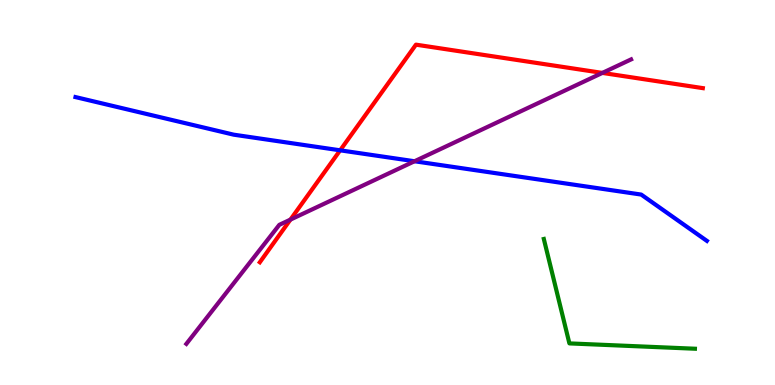[{'lines': ['blue', 'red'], 'intersections': [{'x': 4.39, 'y': 6.1}]}, {'lines': ['green', 'red'], 'intersections': []}, {'lines': ['purple', 'red'], 'intersections': [{'x': 3.75, 'y': 4.3}, {'x': 7.77, 'y': 8.11}]}, {'lines': ['blue', 'green'], 'intersections': []}, {'lines': ['blue', 'purple'], 'intersections': [{'x': 5.35, 'y': 5.81}]}, {'lines': ['green', 'purple'], 'intersections': []}]